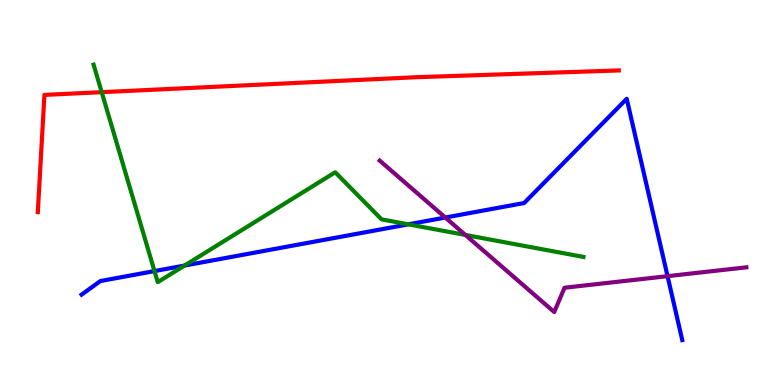[{'lines': ['blue', 'red'], 'intersections': []}, {'lines': ['green', 'red'], 'intersections': [{'x': 1.31, 'y': 7.61}]}, {'lines': ['purple', 'red'], 'intersections': []}, {'lines': ['blue', 'green'], 'intersections': [{'x': 1.99, 'y': 2.96}, {'x': 2.38, 'y': 3.1}, {'x': 5.27, 'y': 4.17}]}, {'lines': ['blue', 'purple'], 'intersections': [{'x': 5.75, 'y': 4.35}, {'x': 8.61, 'y': 2.83}]}, {'lines': ['green', 'purple'], 'intersections': [{'x': 6.01, 'y': 3.9}]}]